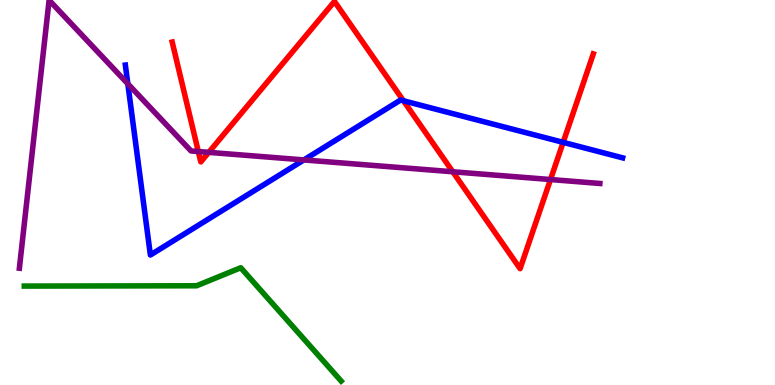[{'lines': ['blue', 'red'], 'intersections': [{'x': 5.21, 'y': 7.38}, {'x': 7.27, 'y': 6.3}]}, {'lines': ['green', 'red'], 'intersections': []}, {'lines': ['purple', 'red'], 'intersections': [{'x': 2.56, 'y': 6.06}, {'x': 2.69, 'y': 6.04}, {'x': 5.84, 'y': 5.54}, {'x': 7.1, 'y': 5.34}]}, {'lines': ['blue', 'green'], 'intersections': []}, {'lines': ['blue', 'purple'], 'intersections': [{'x': 1.65, 'y': 7.82}, {'x': 3.92, 'y': 5.85}]}, {'lines': ['green', 'purple'], 'intersections': []}]